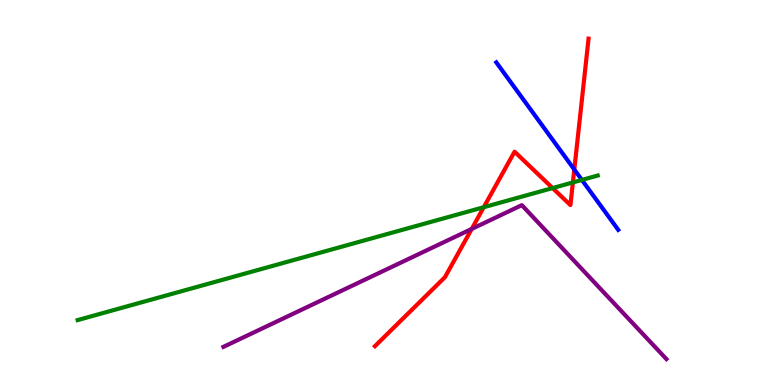[{'lines': ['blue', 'red'], 'intersections': [{'x': 7.41, 'y': 5.6}]}, {'lines': ['green', 'red'], 'intersections': [{'x': 6.24, 'y': 4.62}, {'x': 7.13, 'y': 5.12}, {'x': 7.39, 'y': 5.26}]}, {'lines': ['purple', 'red'], 'intersections': [{'x': 6.09, 'y': 4.05}]}, {'lines': ['blue', 'green'], 'intersections': [{'x': 7.51, 'y': 5.33}]}, {'lines': ['blue', 'purple'], 'intersections': []}, {'lines': ['green', 'purple'], 'intersections': []}]